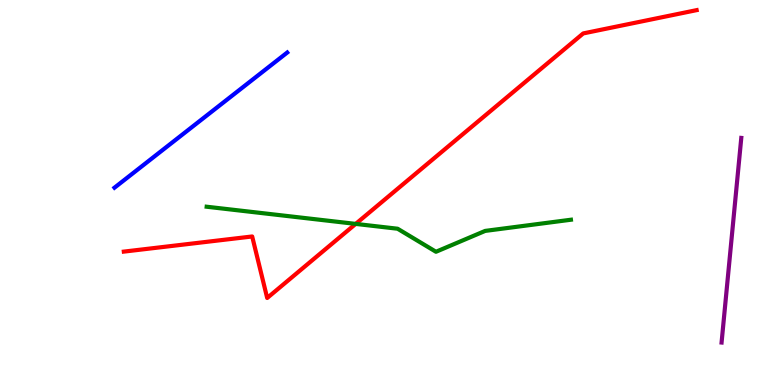[{'lines': ['blue', 'red'], 'intersections': []}, {'lines': ['green', 'red'], 'intersections': [{'x': 4.59, 'y': 4.18}]}, {'lines': ['purple', 'red'], 'intersections': []}, {'lines': ['blue', 'green'], 'intersections': []}, {'lines': ['blue', 'purple'], 'intersections': []}, {'lines': ['green', 'purple'], 'intersections': []}]